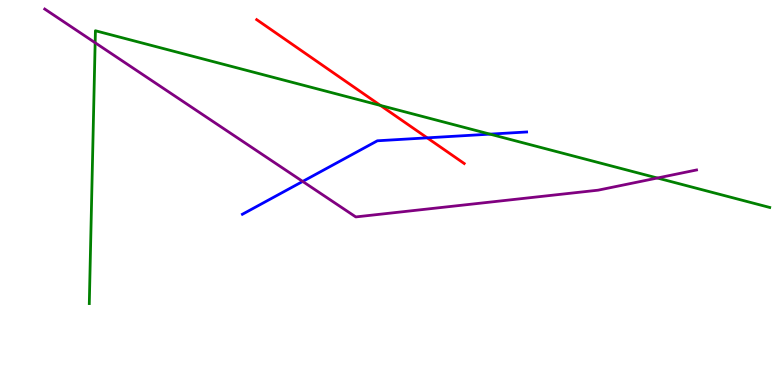[{'lines': ['blue', 'red'], 'intersections': [{'x': 5.51, 'y': 6.42}]}, {'lines': ['green', 'red'], 'intersections': [{'x': 4.91, 'y': 7.26}]}, {'lines': ['purple', 'red'], 'intersections': []}, {'lines': ['blue', 'green'], 'intersections': [{'x': 6.32, 'y': 6.52}]}, {'lines': ['blue', 'purple'], 'intersections': [{'x': 3.91, 'y': 5.29}]}, {'lines': ['green', 'purple'], 'intersections': [{'x': 1.23, 'y': 8.89}, {'x': 8.48, 'y': 5.38}]}]